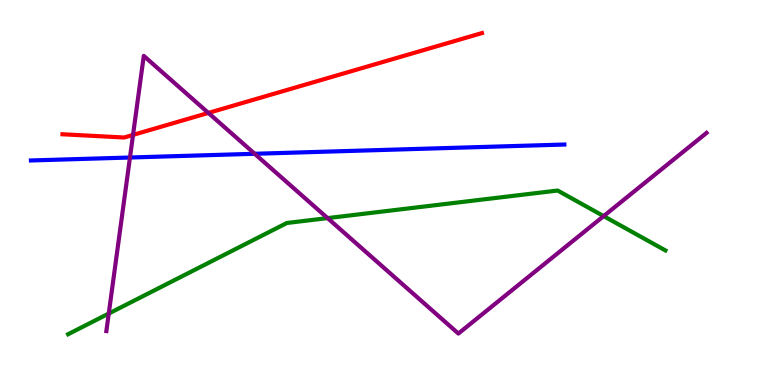[{'lines': ['blue', 'red'], 'intersections': []}, {'lines': ['green', 'red'], 'intersections': []}, {'lines': ['purple', 'red'], 'intersections': [{'x': 1.72, 'y': 6.5}, {'x': 2.69, 'y': 7.07}]}, {'lines': ['blue', 'green'], 'intersections': []}, {'lines': ['blue', 'purple'], 'intersections': [{'x': 1.68, 'y': 5.91}, {'x': 3.29, 'y': 6.01}]}, {'lines': ['green', 'purple'], 'intersections': [{'x': 1.4, 'y': 1.86}, {'x': 4.23, 'y': 4.33}, {'x': 7.79, 'y': 4.39}]}]